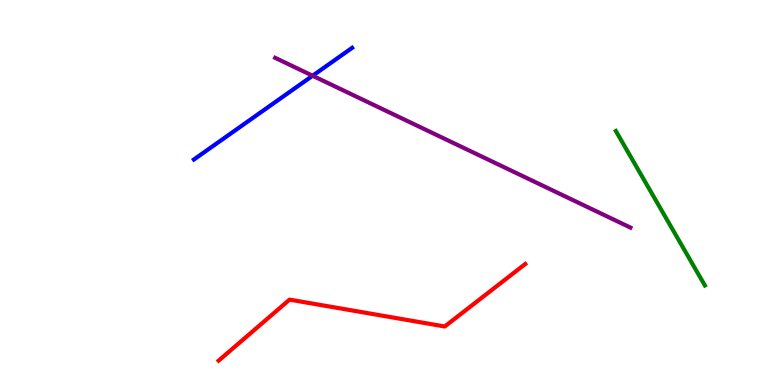[{'lines': ['blue', 'red'], 'intersections': []}, {'lines': ['green', 'red'], 'intersections': []}, {'lines': ['purple', 'red'], 'intersections': []}, {'lines': ['blue', 'green'], 'intersections': []}, {'lines': ['blue', 'purple'], 'intersections': [{'x': 4.03, 'y': 8.03}]}, {'lines': ['green', 'purple'], 'intersections': []}]